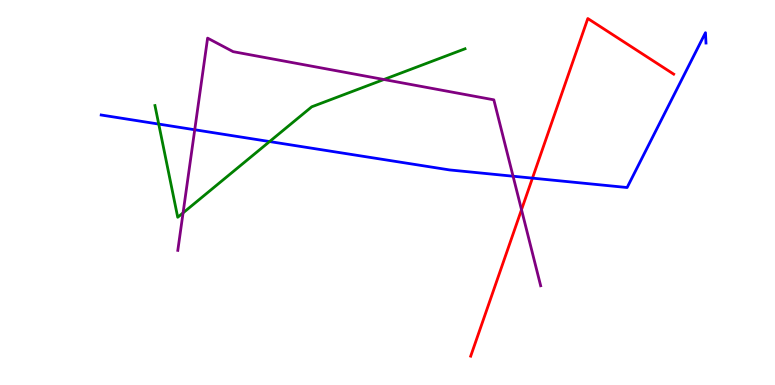[{'lines': ['blue', 'red'], 'intersections': [{'x': 6.87, 'y': 5.37}]}, {'lines': ['green', 'red'], 'intersections': []}, {'lines': ['purple', 'red'], 'intersections': [{'x': 6.73, 'y': 4.55}]}, {'lines': ['blue', 'green'], 'intersections': [{'x': 2.05, 'y': 6.78}, {'x': 3.48, 'y': 6.32}]}, {'lines': ['blue', 'purple'], 'intersections': [{'x': 2.51, 'y': 6.63}, {'x': 6.62, 'y': 5.42}]}, {'lines': ['green', 'purple'], 'intersections': [{'x': 2.36, 'y': 4.47}, {'x': 4.95, 'y': 7.93}]}]